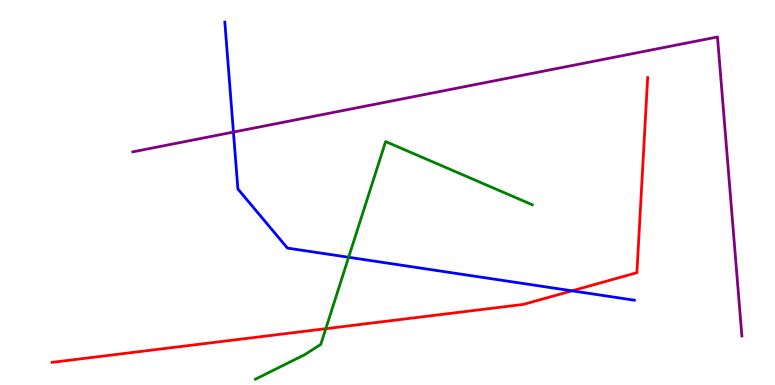[{'lines': ['blue', 'red'], 'intersections': [{'x': 7.38, 'y': 2.45}]}, {'lines': ['green', 'red'], 'intersections': [{'x': 4.2, 'y': 1.46}]}, {'lines': ['purple', 'red'], 'intersections': []}, {'lines': ['blue', 'green'], 'intersections': [{'x': 4.5, 'y': 3.32}]}, {'lines': ['blue', 'purple'], 'intersections': [{'x': 3.01, 'y': 6.57}]}, {'lines': ['green', 'purple'], 'intersections': []}]